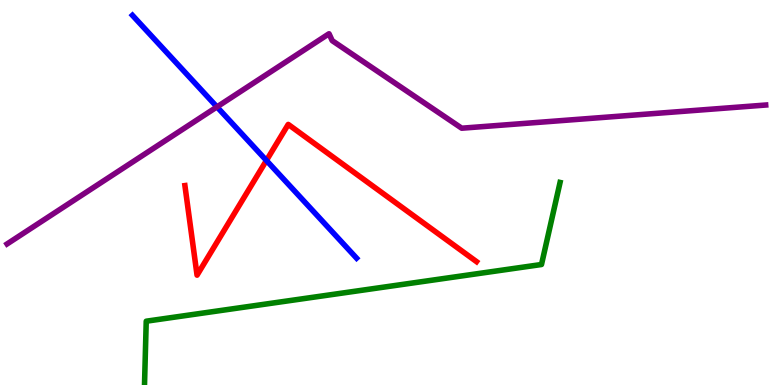[{'lines': ['blue', 'red'], 'intersections': [{'x': 3.44, 'y': 5.83}]}, {'lines': ['green', 'red'], 'intersections': []}, {'lines': ['purple', 'red'], 'intersections': []}, {'lines': ['blue', 'green'], 'intersections': []}, {'lines': ['blue', 'purple'], 'intersections': [{'x': 2.8, 'y': 7.22}]}, {'lines': ['green', 'purple'], 'intersections': []}]